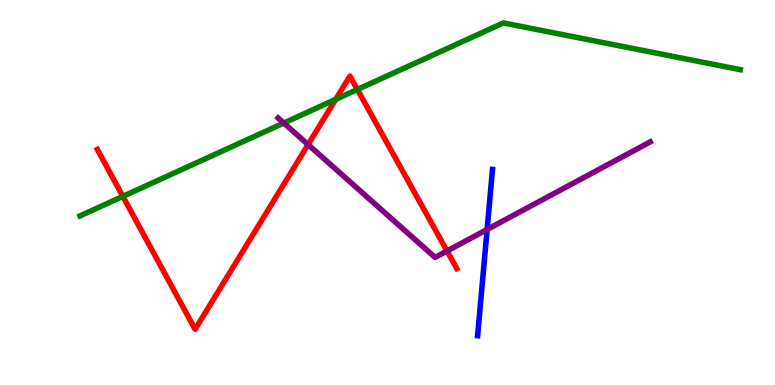[{'lines': ['blue', 'red'], 'intersections': []}, {'lines': ['green', 'red'], 'intersections': [{'x': 1.59, 'y': 4.9}, {'x': 4.33, 'y': 7.42}, {'x': 4.61, 'y': 7.68}]}, {'lines': ['purple', 'red'], 'intersections': [{'x': 3.98, 'y': 6.24}, {'x': 5.77, 'y': 3.48}]}, {'lines': ['blue', 'green'], 'intersections': []}, {'lines': ['blue', 'purple'], 'intersections': [{'x': 6.29, 'y': 4.04}]}, {'lines': ['green', 'purple'], 'intersections': [{'x': 3.66, 'y': 6.8}]}]